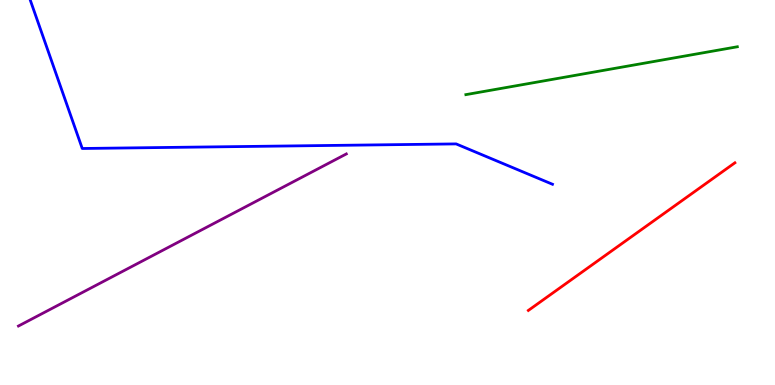[{'lines': ['blue', 'red'], 'intersections': []}, {'lines': ['green', 'red'], 'intersections': []}, {'lines': ['purple', 'red'], 'intersections': []}, {'lines': ['blue', 'green'], 'intersections': []}, {'lines': ['blue', 'purple'], 'intersections': []}, {'lines': ['green', 'purple'], 'intersections': []}]